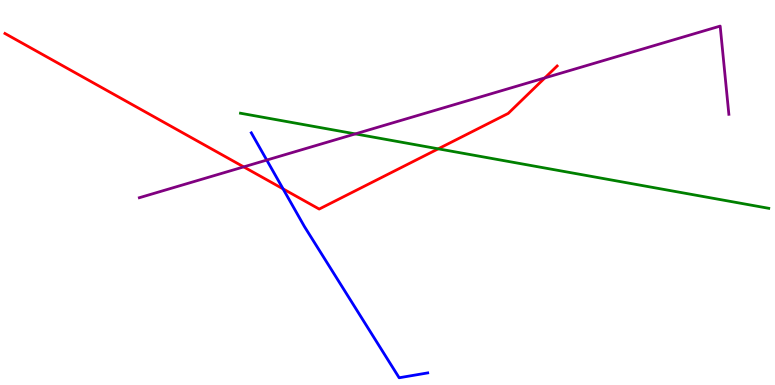[{'lines': ['blue', 'red'], 'intersections': [{'x': 3.65, 'y': 5.09}]}, {'lines': ['green', 'red'], 'intersections': [{'x': 5.65, 'y': 6.13}]}, {'lines': ['purple', 'red'], 'intersections': [{'x': 3.14, 'y': 5.67}, {'x': 7.03, 'y': 7.98}]}, {'lines': ['blue', 'green'], 'intersections': []}, {'lines': ['blue', 'purple'], 'intersections': [{'x': 3.44, 'y': 5.84}]}, {'lines': ['green', 'purple'], 'intersections': [{'x': 4.58, 'y': 6.52}]}]